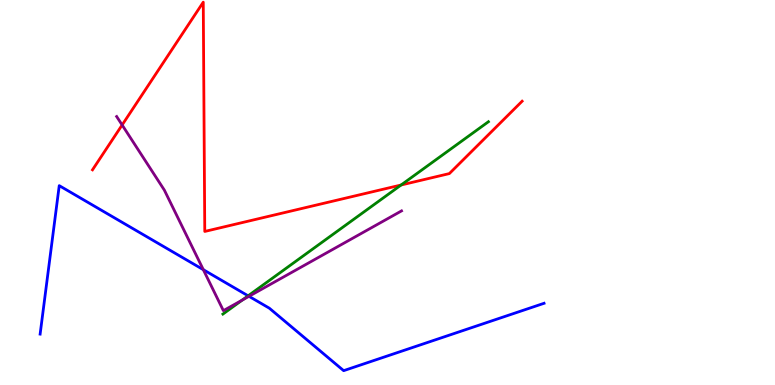[{'lines': ['blue', 'red'], 'intersections': []}, {'lines': ['green', 'red'], 'intersections': [{'x': 5.18, 'y': 5.19}]}, {'lines': ['purple', 'red'], 'intersections': [{'x': 1.58, 'y': 6.75}]}, {'lines': ['blue', 'green'], 'intersections': [{'x': 3.2, 'y': 2.32}]}, {'lines': ['blue', 'purple'], 'intersections': [{'x': 2.62, 'y': 3.0}, {'x': 3.21, 'y': 2.3}]}, {'lines': ['green', 'purple'], 'intersections': [{'x': 3.12, 'y': 2.2}]}]